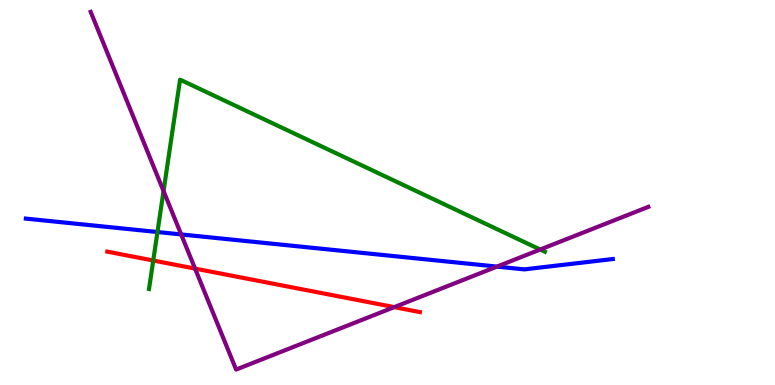[{'lines': ['blue', 'red'], 'intersections': []}, {'lines': ['green', 'red'], 'intersections': [{'x': 1.98, 'y': 3.23}]}, {'lines': ['purple', 'red'], 'intersections': [{'x': 2.52, 'y': 3.02}, {'x': 5.09, 'y': 2.02}]}, {'lines': ['blue', 'green'], 'intersections': [{'x': 2.03, 'y': 3.97}]}, {'lines': ['blue', 'purple'], 'intersections': [{'x': 2.34, 'y': 3.91}, {'x': 6.41, 'y': 3.08}]}, {'lines': ['green', 'purple'], 'intersections': [{'x': 2.11, 'y': 5.04}, {'x': 6.97, 'y': 3.52}]}]